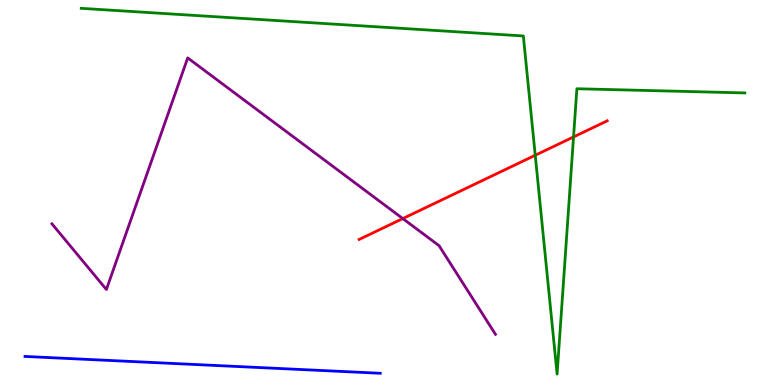[{'lines': ['blue', 'red'], 'intersections': []}, {'lines': ['green', 'red'], 'intersections': [{'x': 6.91, 'y': 5.97}, {'x': 7.4, 'y': 6.44}]}, {'lines': ['purple', 'red'], 'intersections': [{'x': 5.2, 'y': 4.32}]}, {'lines': ['blue', 'green'], 'intersections': []}, {'lines': ['blue', 'purple'], 'intersections': []}, {'lines': ['green', 'purple'], 'intersections': []}]